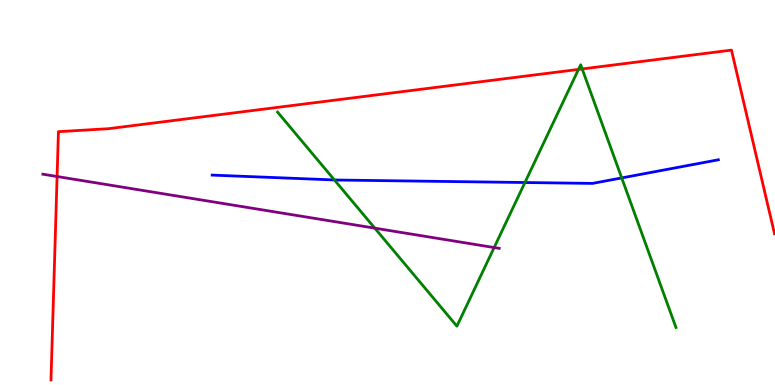[{'lines': ['blue', 'red'], 'intersections': []}, {'lines': ['green', 'red'], 'intersections': [{'x': 7.46, 'y': 8.2}, {'x': 7.51, 'y': 8.21}]}, {'lines': ['purple', 'red'], 'intersections': [{'x': 0.737, 'y': 5.42}]}, {'lines': ['blue', 'green'], 'intersections': [{'x': 4.31, 'y': 5.33}, {'x': 6.77, 'y': 5.26}, {'x': 8.02, 'y': 5.38}]}, {'lines': ['blue', 'purple'], 'intersections': []}, {'lines': ['green', 'purple'], 'intersections': [{'x': 4.84, 'y': 4.07}, {'x': 6.38, 'y': 3.57}]}]